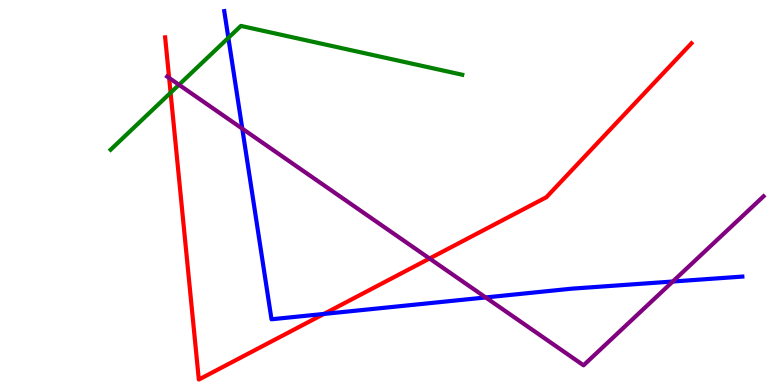[{'lines': ['blue', 'red'], 'intersections': [{'x': 4.18, 'y': 1.85}]}, {'lines': ['green', 'red'], 'intersections': [{'x': 2.2, 'y': 7.59}]}, {'lines': ['purple', 'red'], 'intersections': [{'x': 2.18, 'y': 7.98}, {'x': 5.54, 'y': 3.29}]}, {'lines': ['blue', 'green'], 'intersections': [{'x': 2.95, 'y': 9.02}]}, {'lines': ['blue', 'purple'], 'intersections': [{'x': 3.13, 'y': 6.66}, {'x': 6.27, 'y': 2.27}, {'x': 8.68, 'y': 2.69}]}, {'lines': ['green', 'purple'], 'intersections': [{'x': 2.31, 'y': 7.8}]}]